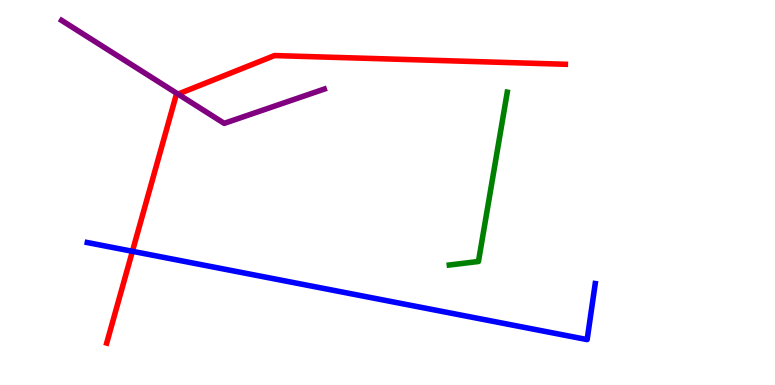[{'lines': ['blue', 'red'], 'intersections': [{'x': 1.71, 'y': 3.47}]}, {'lines': ['green', 'red'], 'intersections': []}, {'lines': ['purple', 'red'], 'intersections': [{'x': 2.3, 'y': 7.56}]}, {'lines': ['blue', 'green'], 'intersections': []}, {'lines': ['blue', 'purple'], 'intersections': []}, {'lines': ['green', 'purple'], 'intersections': []}]